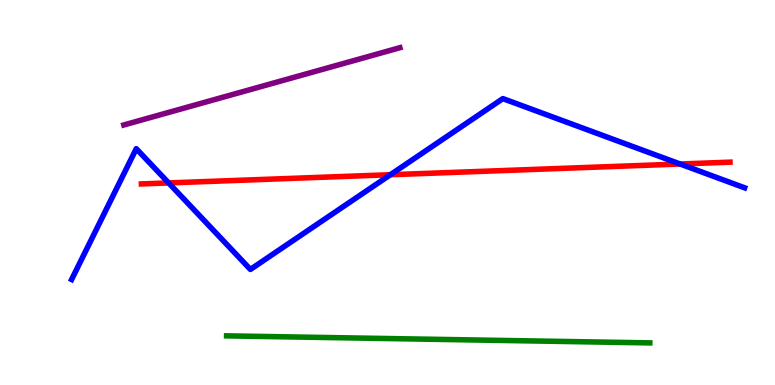[{'lines': ['blue', 'red'], 'intersections': [{'x': 2.18, 'y': 5.25}, {'x': 5.04, 'y': 5.46}, {'x': 8.78, 'y': 5.74}]}, {'lines': ['green', 'red'], 'intersections': []}, {'lines': ['purple', 'red'], 'intersections': []}, {'lines': ['blue', 'green'], 'intersections': []}, {'lines': ['blue', 'purple'], 'intersections': []}, {'lines': ['green', 'purple'], 'intersections': []}]